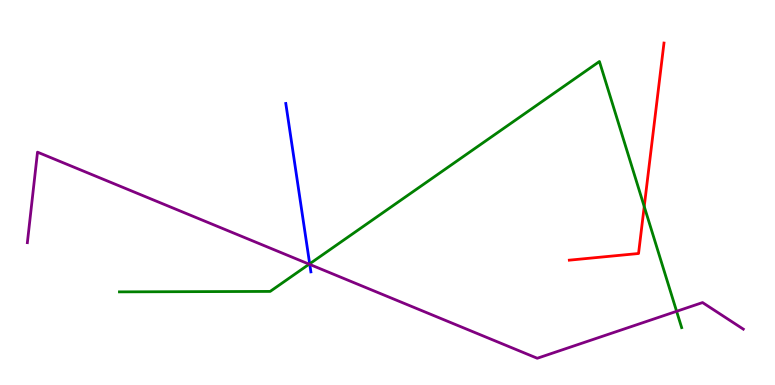[{'lines': ['blue', 'red'], 'intersections': []}, {'lines': ['green', 'red'], 'intersections': [{'x': 8.31, 'y': 4.64}]}, {'lines': ['purple', 'red'], 'intersections': []}, {'lines': ['blue', 'green'], 'intersections': [{'x': 4.0, 'y': 3.15}]}, {'lines': ['blue', 'purple'], 'intersections': [{'x': 4.0, 'y': 3.13}]}, {'lines': ['green', 'purple'], 'intersections': [{'x': 3.99, 'y': 3.14}, {'x': 8.73, 'y': 1.91}]}]